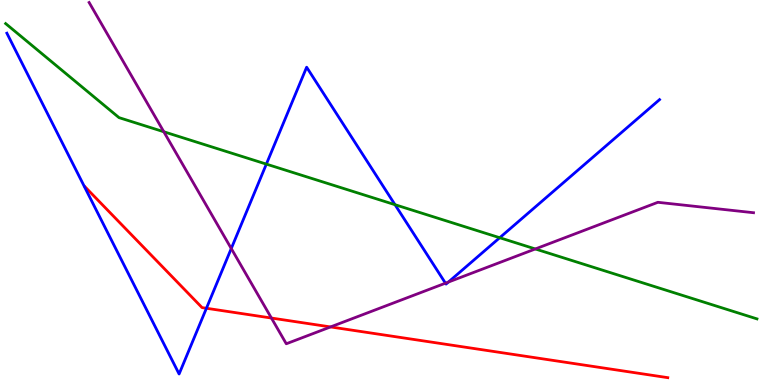[{'lines': ['blue', 'red'], 'intersections': [{'x': 2.66, 'y': 1.99}]}, {'lines': ['green', 'red'], 'intersections': []}, {'lines': ['purple', 'red'], 'intersections': [{'x': 3.5, 'y': 1.74}, {'x': 4.26, 'y': 1.51}]}, {'lines': ['blue', 'green'], 'intersections': [{'x': 3.44, 'y': 5.74}, {'x': 5.1, 'y': 4.68}, {'x': 6.45, 'y': 3.83}]}, {'lines': ['blue', 'purple'], 'intersections': [{'x': 2.98, 'y': 3.54}, {'x': 5.75, 'y': 2.64}, {'x': 5.79, 'y': 2.67}]}, {'lines': ['green', 'purple'], 'intersections': [{'x': 2.11, 'y': 6.58}, {'x': 6.91, 'y': 3.53}]}]